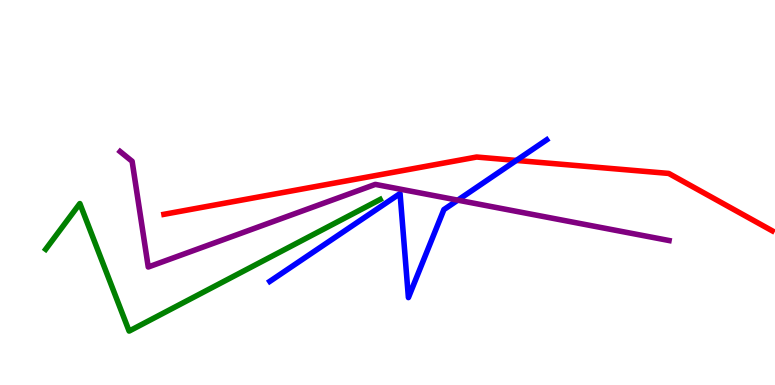[{'lines': ['blue', 'red'], 'intersections': [{'x': 6.66, 'y': 5.83}]}, {'lines': ['green', 'red'], 'intersections': []}, {'lines': ['purple', 'red'], 'intersections': []}, {'lines': ['blue', 'green'], 'intersections': []}, {'lines': ['blue', 'purple'], 'intersections': [{'x': 5.91, 'y': 4.8}]}, {'lines': ['green', 'purple'], 'intersections': []}]